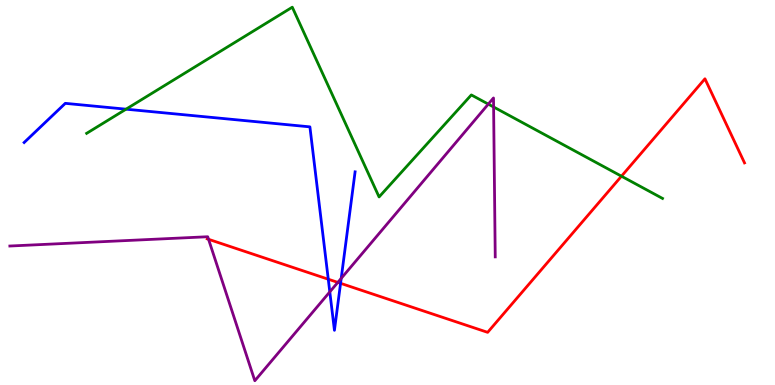[{'lines': ['blue', 'red'], 'intersections': [{'x': 4.24, 'y': 2.75}, {'x': 4.39, 'y': 2.64}]}, {'lines': ['green', 'red'], 'intersections': [{'x': 8.02, 'y': 5.42}]}, {'lines': ['purple', 'red'], 'intersections': [{'x': 2.69, 'y': 3.78}, {'x': 4.36, 'y': 2.66}]}, {'lines': ['blue', 'green'], 'intersections': [{'x': 1.63, 'y': 7.16}]}, {'lines': ['blue', 'purple'], 'intersections': [{'x': 4.26, 'y': 2.42}, {'x': 4.4, 'y': 2.77}]}, {'lines': ['green', 'purple'], 'intersections': [{'x': 6.3, 'y': 7.3}, {'x': 6.37, 'y': 7.22}]}]